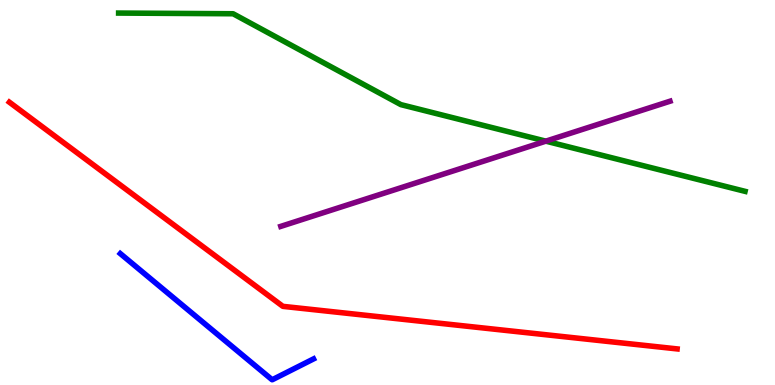[{'lines': ['blue', 'red'], 'intersections': []}, {'lines': ['green', 'red'], 'intersections': []}, {'lines': ['purple', 'red'], 'intersections': []}, {'lines': ['blue', 'green'], 'intersections': []}, {'lines': ['blue', 'purple'], 'intersections': []}, {'lines': ['green', 'purple'], 'intersections': [{'x': 7.04, 'y': 6.33}]}]